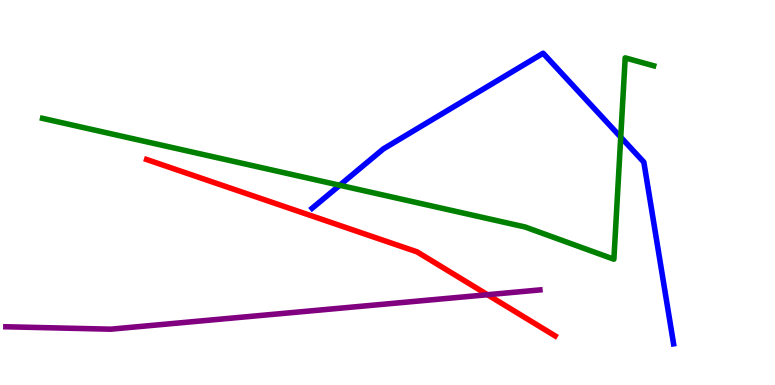[{'lines': ['blue', 'red'], 'intersections': []}, {'lines': ['green', 'red'], 'intersections': []}, {'lines': ['purple', 'red'], 'intersections': [{'x': 6.29, 'y': 2.34}]}, {'lines': ['blue', 'green'], 'intersections': [{'x': 4.38, 'y': 5.19}, {'x': 8.01, 'y': 6.44}]}, {'lines': ['blue', 'purple'], 'intersections': []}, {'lines': ['green', 'purple'], 'intersections': []}]